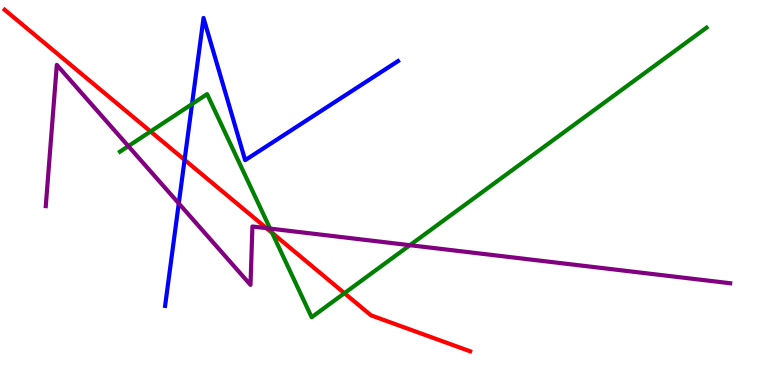[{'lines': ['blue', 'red'], 'intersections': [{'x': 2.38, 'y': 5.85}]}, {'lines': ['green', 'red'], 'intersections': [{'x': 1.94, 'y': 6.59}, {'x': 3.51, 'y': 3.95}, {'x': 4.44, 'y': 2.38}]}, {'lines': ['purple', 'red'], 'intersections': [{'x': 3.44, 'y': 4.07}]}, {'lines': ['blue', 'green'], 'intersections': [{'x': 2.48, 'y': 7.3}]}, {'lines': ['blue', 'purple'], 'intersections': [{'x': 2.31, 'y': 4.72}]}, {'lines': ['green', 'purple'], 'intersections': [{'x': 1.66, 'y': 6.2}, {'x': 3.49, 'y': 4.06}, {'x': 5.29, 'y': 3.63}]}]